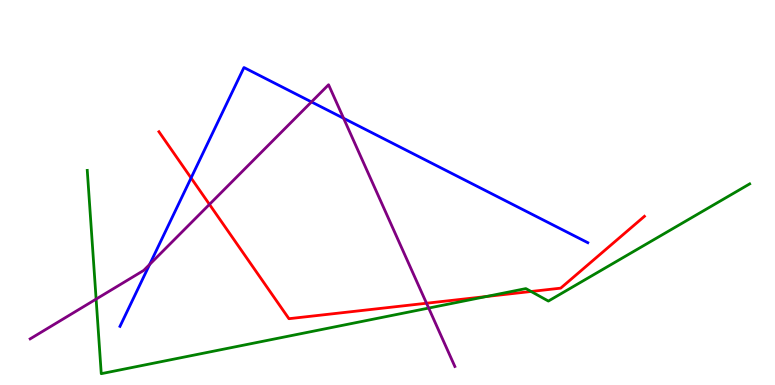[{'lines': ['blue', 'red'], 'intersections': [{'x': 2.47, 'y': 5.38}]}, {'lines': ['green', 'red'], 'intersections': [{'x': 6.28, 'y': 2.3}, {'x': 6.85, 'y': 2.43}]}, {'lines': ['purple', 'red'], 'intersections': [{'x': 2.7, 'y': 4.69}, {'x': 5.5, 'y': 2.12}]}, {'lines': ['blue', 'green'], 'intersections': []}, {'lines': ['blue', 'purple'], 'intersections': [{'x': 1.93, 'y': 3.13}, {'x': 4.02, 'y': 7.35}, {'x': 4.43, 'y': 6.93}]}, {'lines': ['green', 'purple'], 'intersections': [{'x': 1.24, 'y': 2.23}, {'x': 5.53, 'y': 2.0}]}]